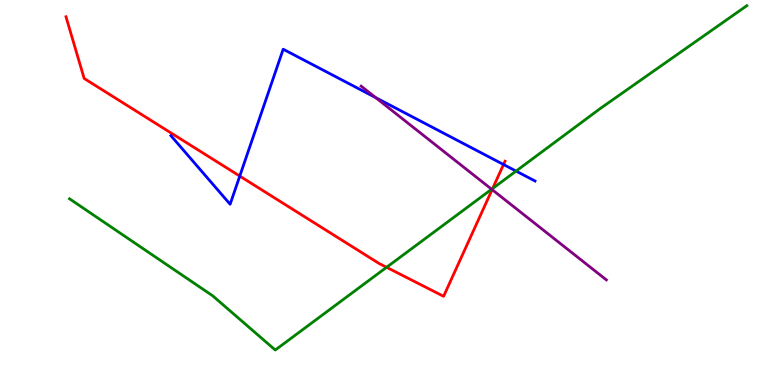[{'lines': ['blue', 'red'], 'intersections': [{'x': 3.09, 'y': 5.43}, {'x': 6.5, 'y': 5.73}]}, {'lines': ['green', 'red'], 'intersections': [{'x': 4.99, 'y': 3.06}, {'x': 6.36, 'y': 5.1}]}, {'lines': ['purple', 'red'], 'intersections': [{'x': 6.35, 'y': 5.07}]}, {'lines': ['blue', 'green'], 'intersections': [{'x': 6.66, 'y': 5.56}]}, {'lines': ['blue', 'purple'], 'intersections': [{'x': 4.85, 'y': 7.46}]}, {'lines': ['green', 'purple'], 'intersections': [{'x': 6.34, 'y': 5.08}]}]